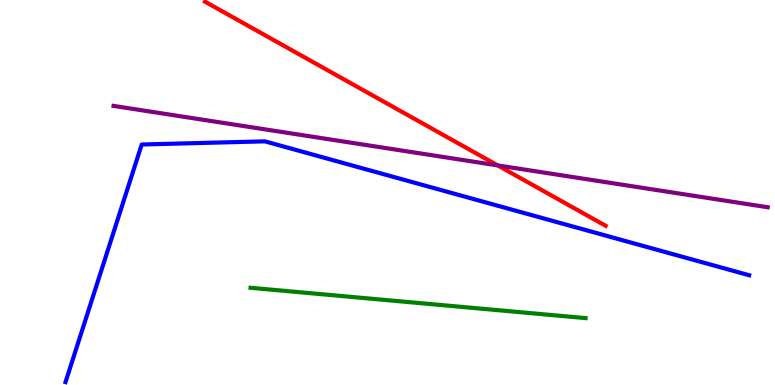[{'lines': ['blue', 'red'], 'intersections': []}, {'lines': ['green', 'red'], 'intersections': []}, {'lines': ['purple', 'red'], 'intersections': [{'x': 6.42, 'y': 5.7}]}, {'lines': ['blue', 'green'], 'intersections': []}, {'lines': ['blue', 'purple'], 'intersections': []}, {'lines': ['green', 'purple'], 'intersections': []}]